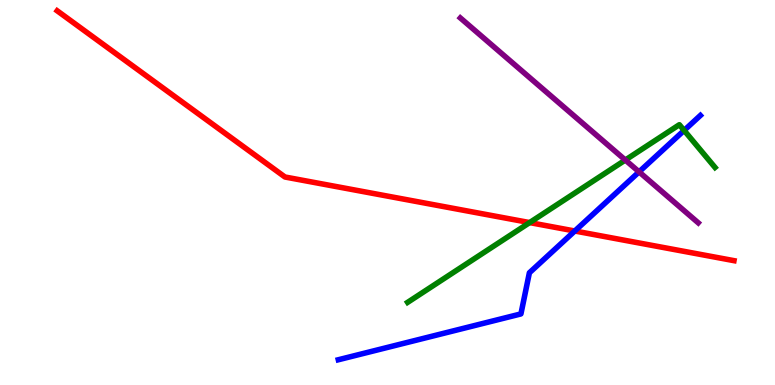[{'lines': ['blue', 'red'], 'intersections': [{'x': 7.42, 'y': 4.0}]}, {'lines': ['green', 'red'], 'intersections': [{'x': 6.83, 'y': 4.22}]}, {'lines': ['purple', 'red'], 'intersections': []}, {'lines': ['blue', 'green'], 'intersections': [{'x': 8.83, 'y': 6.61}]}, {'lines': ['blue', 'purple'], 'intersections': [{'x': 8.25, 'y': 5.54}]}, {'lines': ['green', 'purple'], 'intersections': [{'x': 8.07, 'y': 5.84}]}]